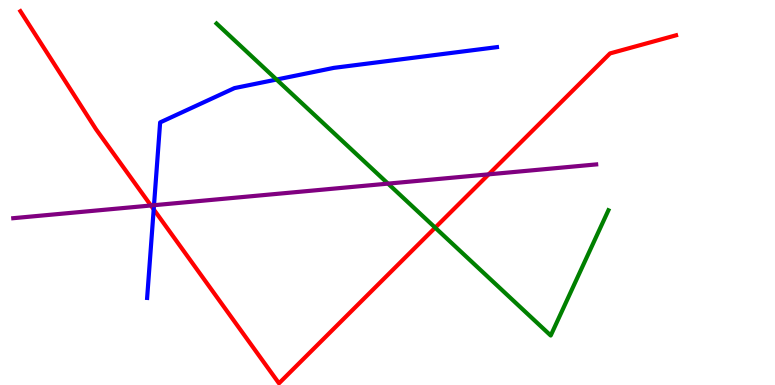[{'lines': ['blue', 'red'], 'intersections': [{'x': 1.98, 'y': 4.56}]}, {'lines': ['green', 'red'], 'intersections': [{'x': 5.62, 'y': 4.09}]}, {'lines': ['purple', 'red'], 'intersections': [{'x': 1.95, 'y': 4.66}, {'x': 6.31, 'y': 5.47}]}, {'lines': ['blue', 'green'], 'intersections': [{'x': 3.57, 'y': 7.93}]}, {'lines': ['blue', 'purple'], 'intersections': [{'x': 1.99, 'y': 4.67}]}, {'lines': ['green', 'purple'], 'intersections': [{'x': 5.01, 'y': 5.23}]}]